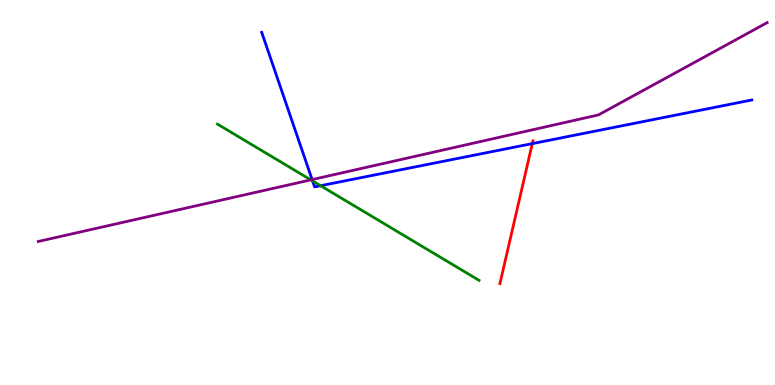[{'lines': ['blue', 'red'], 'intersections': [{'x': 6.87, 'y': 6.27}]}, {'lines': ['green', 'red'], 'intersections': []}, {'lines': ['purple', 'red'], 'intersections': []}, {'lines': ['blue', 'green'], 'intersections': [{'x': 4.03, 'y': 5.3}, {'x': 4.14, 'y': 5.18}]}, {'lines': ['blue', 'purple'], 'intersections': [{'x': 4.03, 'y': 5.34}]}, {'lines': ['green', 'purple'], 'intersections': [{'x': 4.01, 'y': 5.33}]}]